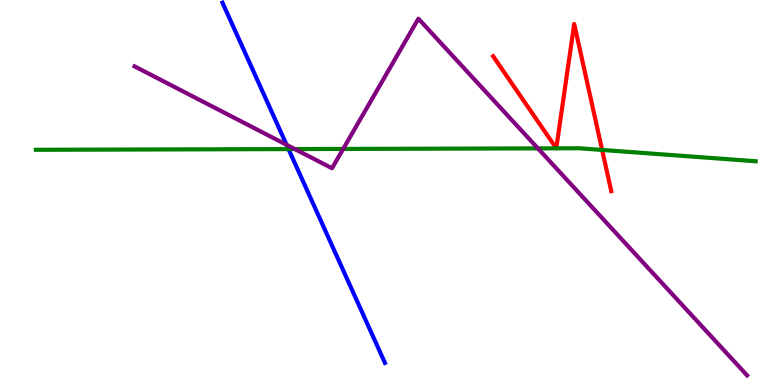[{'lines': ['blue', 'red'], 'intersections': []}, {'lines': ['green', 'red'], 'intersections': [{'x': 7.77, 'y': 6.11}]}, {'lines': ['purple', 'red'], 'intersections': []}, {'lines': ['blue', 'green'], 'intersections': [{'x': 3.72, 'y': 6.13}]}, {'lines': ['blue', 'purple'], 'intersections': [{'x': 3.7, 'y': 6.24}]}, {'lines': ['green', 'purple'], 'intersections': [{'x': 3.8, 'y': 6.13}, {'x': 4.43, 'y': 6.13}, {'x': 6.94, 'y': 6.15}]}]